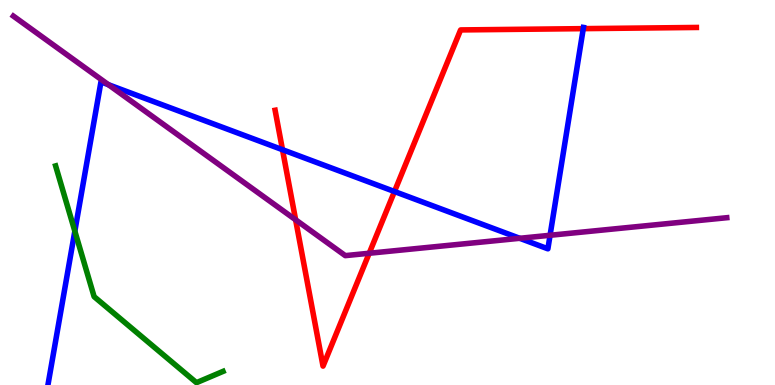[{'lines': ['blue', 'red'], 'intersections': [{'x': 3.65, 'y': 6.11}, {'x': 5.09, 'y': 5.03}, {'x': 7.53, 'y': 9.26}]}, {'lines': ['green', 'red'], 'intersections': []}, {'lines': ['purple', 'red'], 'intersections': [{'x': 3.81, 'y': 4.29}, {'x': 4.76, 'y': 3.42}]}, {'lines': ['blue', 'green'], 'intersections': [{'x': 0.966, 'y': 4.0}]}, {'lines': ['blue', 'purple'], 'intersections': [{'x': 1.4, 'y': 7.8}, {'x': 6.71, 'y': 3.81}, {'x': 7.1, 'y': 3.89}]}, {'lines': ['green', 'purple'], 'intersections': []}]